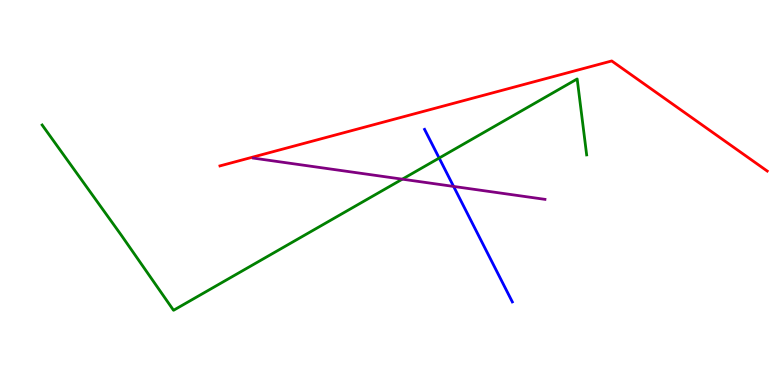[{'lines': ['blue', 'red'], 'intersections': []}, {'lines': ['green', 'red'], 'intersections': []}, {'lines': ['purple', 'red'], 'intersections': []}, {'lines': ['blue', 'green'], 'intersections': [{'x': 5.67, 'y': 5.89}]}, {'lines': ['blue', 'purple'], 'intersections': [{'x': 5.85, 'y': 5.16}]}, {'lines': ['green', 'purple'], 'intersections': [{'x': 5.19, 'y': 5.35}]}]